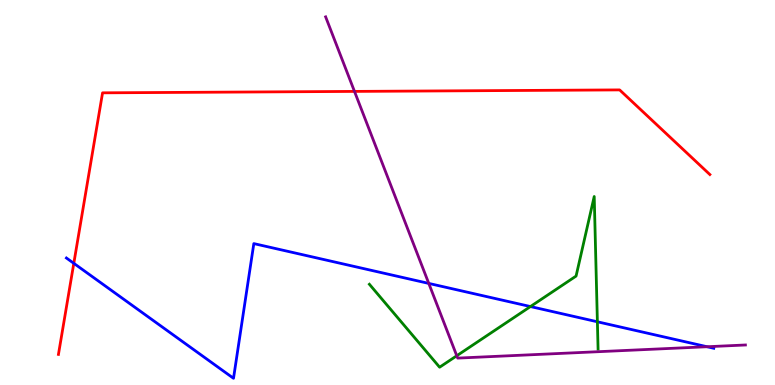[{'lines': ['blue', 'red'], 'intersections': [{'x': 0.952, 'y': 3.16}]}, {'lines': ['green', 'red'], 'intersections': []}, {'lines': ['purple', 'red'], 'intersections': [{'x': 4.57, 'y': 7.63}]}, {'lines': ['blue', 'green'], 'intersections': [{'x': 6.84, 'y': 2.04}, {'x': 7.71, 'y': 1.64}]}, {'lines': ['blue', 'purple'], 'intersections': [{'x': 5.53, 'y': 2.64}, {'x': 9.12, 'y': 0.994}]}, {'lines': ['green', 'purple'], 'intersections': [{'x': 5.89, 'y': 0.76}]}]